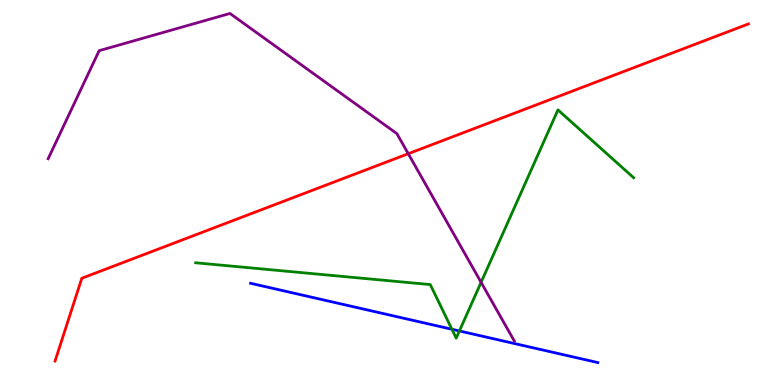[{'lines': ['blue', 'red'], 'intersections': []}, {'lines': ['green', 'red'], 'intersections': []}, {'lines': ['purple', 'red'], 'intersections': [{'x': 5.27, 'y': 6.01}]}, {'lines': ['blue', 'green'], 'intersections': [{'x': 5.83, 'y': 1.45}, {'x': 5.93, 'y': 1.4}]}, {'lines': ['blue', 'purple'], 'intersections': []}, {'lines': ['green', 'purple'], 'intersections': [{'x': 6.21, 'y': 2.67}]}]